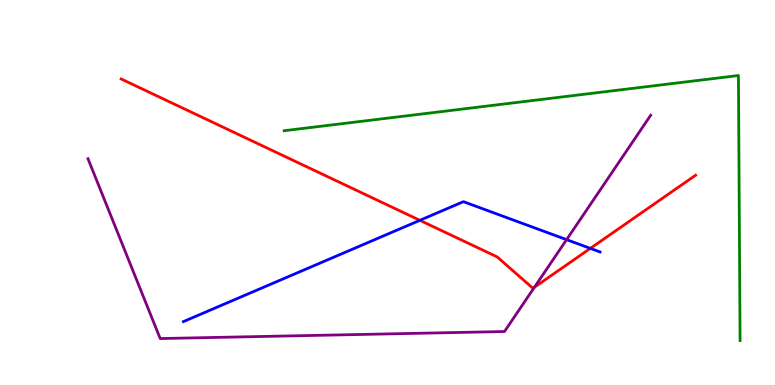[{'lines': ['blue', 'red'], 'intersections': [{'x': 5.42, 'y': 4.28}, {'x': 7.62, 'y': 3.55}]}, {'lines': ['green', 'red'], 'intersections': []}, {'lines': ['purple', 'red'], 'intersections': [{'x': 6.9, 'y': 2.54}]}, {'lines': ['blue', 'green'], 'intersections': []}, {'lines': ['blue', 'purple'], 'intersections': [{'x': 7.31, 'y': 3.78}]}, {'lines': ['green', 'purple'], 'intersections': []}]